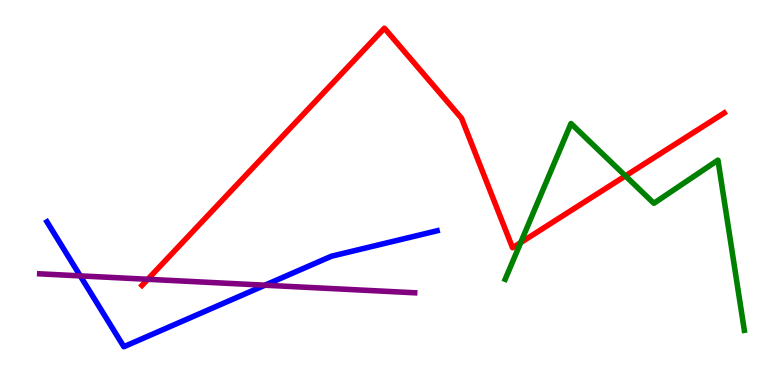[{'lines': ['blue', 'red'], 'intersections': []}, {'lines': ['green', 'red'], 'intersections': [{'x': 6.72, 'y': 3.7}, {'x': 8.07, 'y': 5.43}]}, {'lines': ['purple', 'red'], 'intersections': [{'x': 1.91, 'y': 2.75}]}, {'lines': ['blue', 'green'], 'intersections': []}, {'lines': ['blue', 'purple'], 'intersections': [{'x': 1.04, 'y': 2.83}, {'x': 3.42, 'y': 2.59}]}, {'lines': ['green', 'purple'], 'intersections': []}]